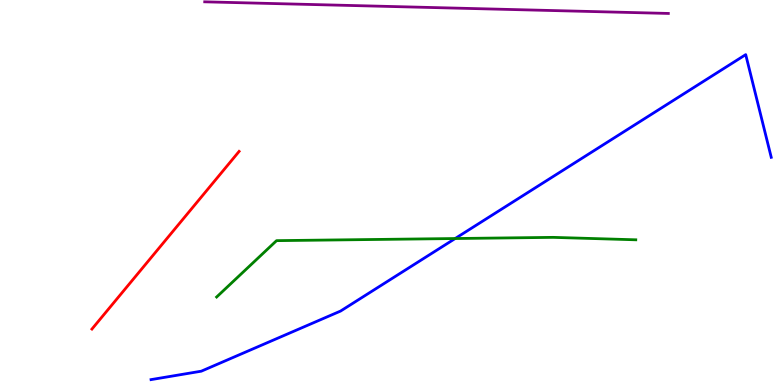[{'lines': ['blue', 'red'], 'intersections': []}, {'lines': ['green', 'red'], 'intersections': []}, {'lines': ['purple', 'red'], 'intersections': []}, {'lines': ['blue', 'green'], 'intersections': [{'x': 5.87, 'y': 3.8}]}, {'lines': ['blue', 'purple'], 'intersections': []}, {'lines': ['green', 'purple'], 'intersections': []}]